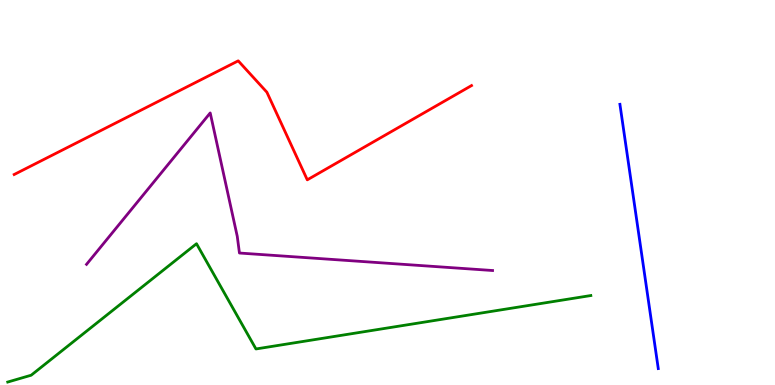[{'lines': ['blue', 'red'], 'intersections': []}, {'lines': ['green', 'red'], 'intersections': []}, {'lines': ['purple', 'red'], 'intersections': []}, {'lines': ['blue', 'green'], 'intersections': []}, {'lines': ['blue', 'purple'], 'intersections': []}, {'lines': ['green', 'purple'], 'intersections': []}]